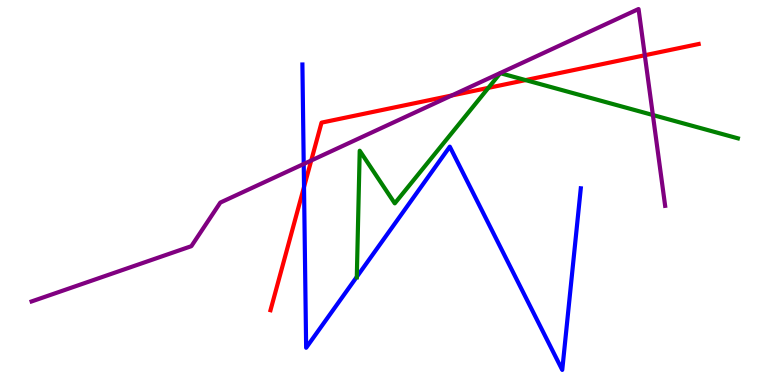[{'lines': ['blue', 'red'], 'intersections': [{'x': 3.92, 'y': 5.14}]}, {'lines': ['green', 'red'], 'intersections': [{'x': 6.3, 'y': 7.72}, {'x': 6.78, 'y': 7.92}]}, {'lines': ['purple', 'red'], 'intersections': [{'x': 4.02, 'y': 5.83}, {'x': 5.83, 'y': 7.52}, {'x': 8.32, 'y': 8.56}]}, {'lines': ['blue', 'green'], 'intersections': [{'x': 4.6, 'y': 2.81}]}, {'lines': ['blue', 'purple'], 'intersections': [{'x': 3.92, 'y': 5.74}]}, {'lines': ['green', 'purple'], 'intersections': [{'x': 8.42, 'y': 7.01}]}]